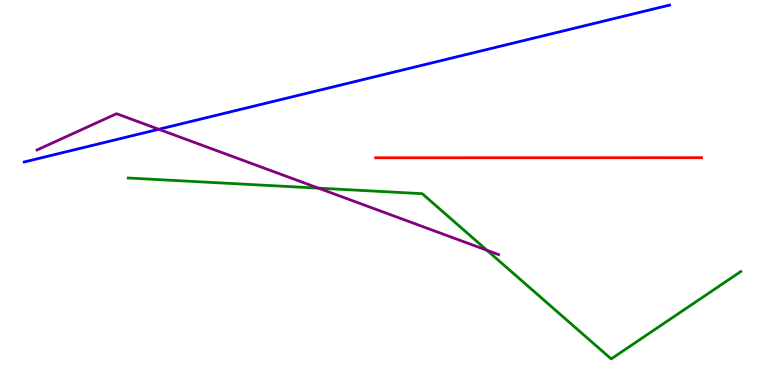[{'lines': ['blue', 'red'], 'intersections': []}, {'lines': ['green', 'red'], 'intersections': []}, {'lines': ['purple', 'red'], 'intersections': []}, {'lines': ['blue', 'green'], 'intersections': []}, {'lines': ['blue', 'purple'], 'intersections': [{'x': 2.05, 'y': 6.64}]}, {'lines': ['green', 'purple'], 'intersections': [{'x': 4.11, 'y': 5.11}, {'x': 6.28, 'y': 3.5}]}]